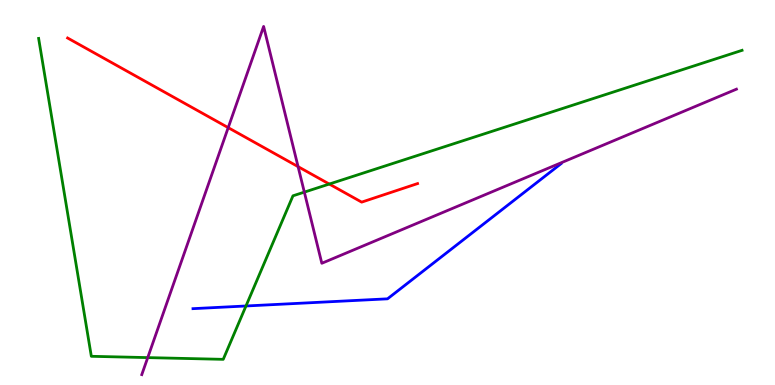[{'lines': ['blue', 'red'], 'intersections': []}, {'lines': ['green', 'red'], 'intersections': [{'x': 4.25, 'y': 5.22}]}, {'lines': ['purple', 'red'], 'intersections': [{'x': 2.94, 'y': 6.68}, {'x': 3.85, 'y': 5.67}]}, {'lines': ['blue', 'green'], 'intersections': [{'x': 3.17, 'y': 2.05}]}, {'lines': ['blue', 'purple'], 'intersections': []}, {'lines': ['green', 'purple'], 'intersections': [{'x': 1.91, 'y': 0.712}, {'x': 3.93, 'y': 5.01}]}]